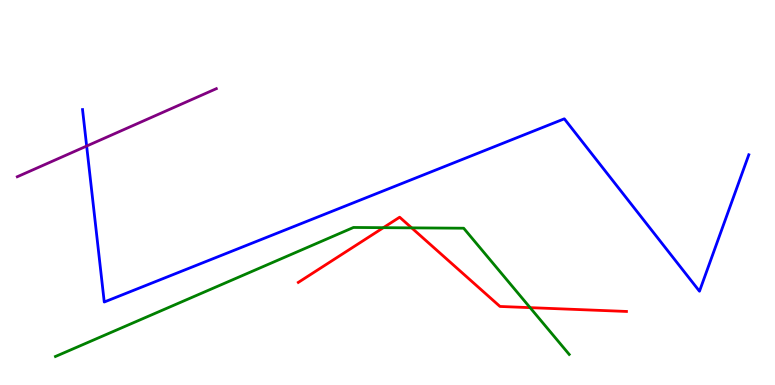[{'lines': ['blue', 'red'], 'intersections': []}, {'lines': ['green', 'red'], 'intersections': [{'x': 4.95, 'y': 4.09}, {'x': 5.31, 'y': 4.08}, {'x': 6.84, 'y': 2.01}]}, {'lines': ['purple', 'red'], 'intersections': []}, {'lines': ['blue', 'green'], 'intersections': []}, {'lines': ['blue', 'purple'], 'intersections': [{'x': 1.12, 'y': 6.21}]}, {'lines': ['green', 'purple'], 'intersections': []}]